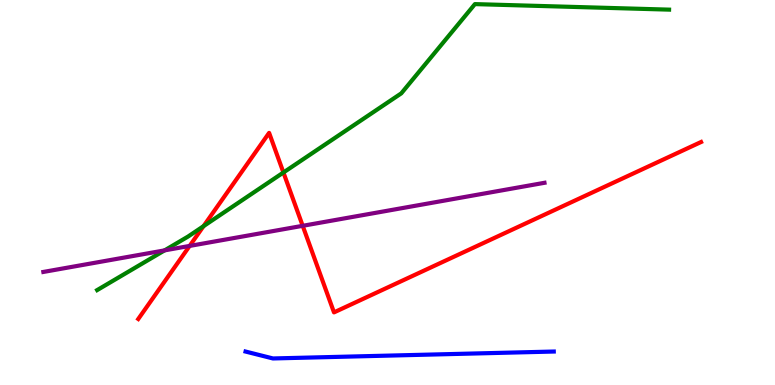[{'lines': ['blue', 'red'], 'intersections': []}, {'lines': ['green', 'red'], 'intersections': [{'x': 2.63, 'y': 4.13}, {'x': 3.66, 'y': 5.52}]}, {'lines': ['purple', 'red'], 'intersections': [{'x': 2.45, 'y': 3.61}, {'x': 3.91, 'y': 4.13}]}, {'lines': ['blue', 'green'], 'intersections': []}, {'lines': ['blue', 'purple'], 'intersections': []}, {'lines': ['green', 'purple'], 'intersections': [{'x': 2.12, 'y': 3.5}]}]